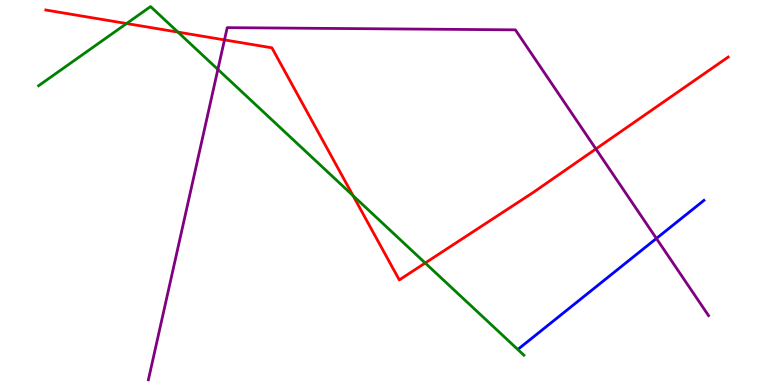[{'lines': ['blue', 'red'], 'intersections': []}, {'lines': ['green', 'red'], 'intersections': [{'x': 1.63, 'y': 9.39}, {'x': 2.3, 'y': 9.17}, {'x': 4.56, 'y': 4.92}, {'x': 5.49, 'y': 3.17}]}, {'lines': ['purple', 'red'], 'intersections': [{'x': 2.9, 'y': 8.96}, {'x': 7.69, 'y': 6.13}]}, {'lines': ['blue', 'green'], 'intersections': []}, {'lines': ['blue', 'purple'], 'intersections': [{'x': 8.47, 'y': 3.81}]}, {'lines': ['green', 'purple'], 'intersections': [{'x': 2.81, 'y': 8.2}]}]